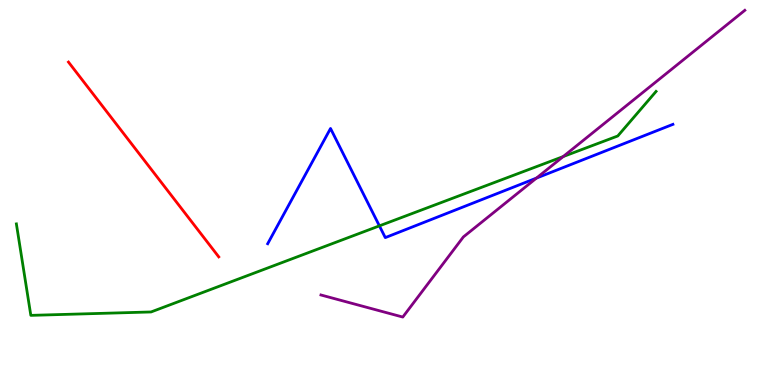[{'lines': ['blue', 'red'], 'intersections': []}, {'lines': ['green', 'red'], 'intersections': []}, {'lines': ['purple', 'red'], 'intersections': []}, {'lines': ['blue', 'green'], 'intersections': [{'x': 4.9, 'y': 4.13}]}, {'lines': ['blue', 'purple'], 'intersections': [{'x': 6.92, 'y': 5.37}]}, {'lines': ['green', 'purple'], 'intersections': [{'x': 7.27, 'y': 5.93}]}]